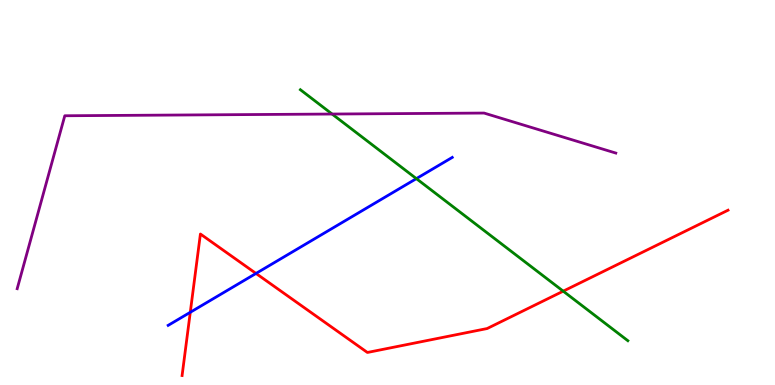[{'lines': ['blue', 'red'], 'intersections': [{'x': 2.46, 'y': 1.89}, {'x': 3.3, 'y': 2.9}]}, {'lines': ['green', 'red'], 'intersections': [{'x': 7.27, 'y': 2.44}]}, {'lines': ['purple', 'red'], 'intersections': []}, {'lines': ['blue', 'green'], 'intersections': [{'x': 5.37, 'y': 5.36}]}, {'lines': ['blue', 'purple'], 'intersections': []}, {'lines': ['green', 'purple'], 'intersections': [{'x': 4.29, 'y': 7.04}]}]